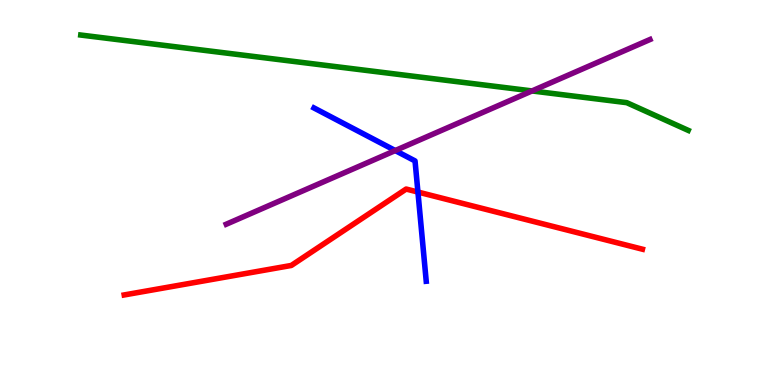[{'lines': ['blue', 'red'], 'intersections': [{'x': 5.39, 'y': 5.01}]}, {'lines': ['green', 'red'], 'intersections': []}, {'lines': ['purple', 'red'], 'intersections': []}, {'lines': ['blue', 'green'], 'intersections': []}, {'lines': ['blue', 'purple'], 'intersections': [{'x': 5.1, 'y': 6.09}]}, {'lines': ['green', 'purple'], 'intersections': [{'x': 6.86, 'y': 7.64}]}]